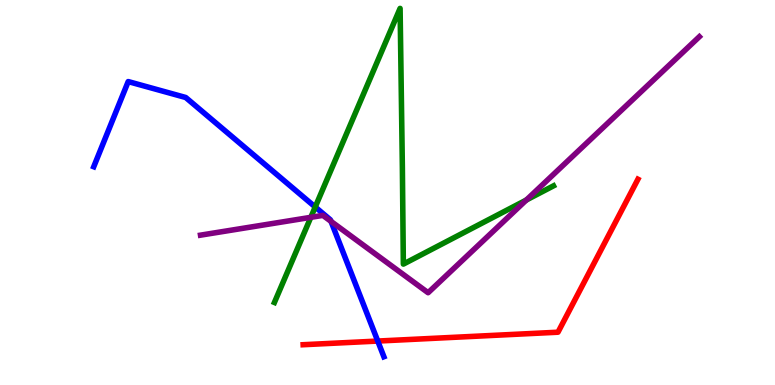[{'lines': ['blue', 'red'], 'intersections': [{'x': 4.87, 'y': 1.14}]}, {'lines': ['green', 'red'], 'intersections': []}, {'lines': ['purple', 'red'], 'intersections': []}, {'lines': ['blue', 'green'], 'intersections': [{'x': 4.07, 'y': 4.62}]}, {'lines': ['blue', 'purple'], 'intersections': [{'x': 4.27, 'y': 4.25}]}, {'lines': ['green', 'purple'], 'intersections': [{'x': 4.01, 'y': 4.35}, {'x': 6.79, 'y': 4.81}]}]